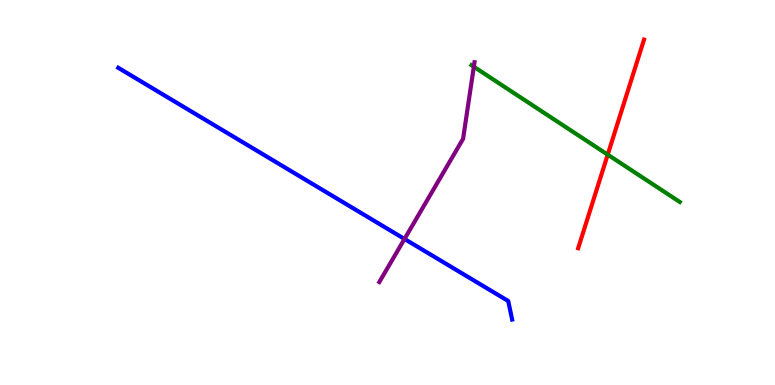[{'lines': ['blue', 'red'], 'intersections': []}, {'lines': ['green', 'red'], 'intersections': [{'x': 7.84, 'y': 5.98}]}, {'lines': ['purple', 'red'], 'intersections': []}, {'lines': ['blue', 'green'], 'intersections': []}, {'lines': ['blue', 'purple'], 'intersections': [{'x': 5.22, 'y': 3.79}]}, {'lines': ['green', 'purple'], 'intersections': [{'x': 6.11, 'y': 8.27}]}]